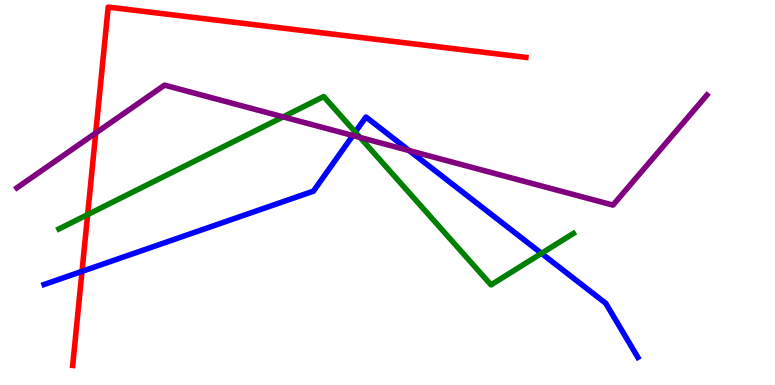[{'lines': ['blue', 'red'], 'intersections': [{'x': 1.06, 'y': 2.95}]}, {'lines': ['green', 'red'], 'intersections': [{'x': 1.13, 'y': 4.43}]}, {'lines': ['purple', 'red'], 'intersections': [{'x': 1.24, 'y': 6.54}]}, {'lines': ['blue', 'green'], 'intersections': [{'x': 4.58, 'y': 6.57}, {'x': 6.99, 'y': 3.42}]}, {'lines': ['blue', 'purple'], 'intersections': [{'x': 4.55, 'y': 6.48}, {'x': 5.28, 'y': 6.09}]}, {'lines': ['green', 'purple'], 'intersections': [{'x': 3.65, 'y': 6.96}, {'x': 4.65, 'y': 6.43}]}]